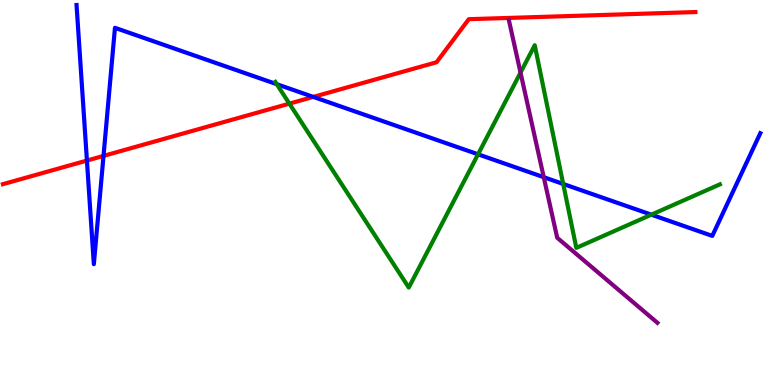[{'lines': ['blue', 'red'], 'intersections': [{'x': 1.12, 'y': 5.83}, {'x': 1.34, 'y': 5.95}, {'x': 4.04, 'y': 7.48}]}, {'lines': ['green', 'red'], 'intersections': [{'x': 3.73, 'y': 7.31}]}, {'lines': ['purple', 'red'], 'intersections': []}, {'lines': ['blue', 'green'], 'intersections': [{'x': 3.57, 'y': 7.81}, {'x': 6.17, 'y': 5.99}, {'x': 7.27, 'y': 5.22}, {'x': 8.4, 'y': 4.42}]}, {'lines': ['blue', 'purple'], 'intersections': [{'x': 7.02, 'y': 5.4}]}, {'lines': ['green', 'purple'], 'intersections': [{'x': 6.72, 'y': 8.11}]}]